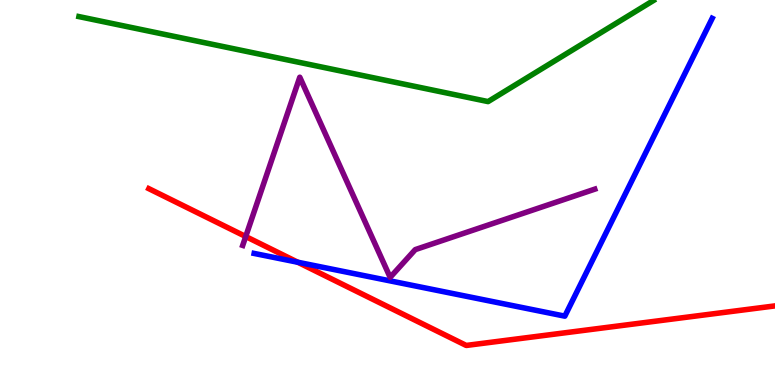[{'lines': ['blue', 'red'], 'intersections': [{'x': 3.84, 'y': 3.19}]}, {'lines': ['green', 'red'], 'intersections': []}, {'lines': ['purple', 'red'], 'intersections': [{'x': 3.17, 'y': 3.86}]}, {'lines': ['blue', 'green'], 'intersections': []}, {'lines': ['blue', 'purple'], 'intersections': []}, {'lines': ['green', 'purple'], 'intersections': []}]